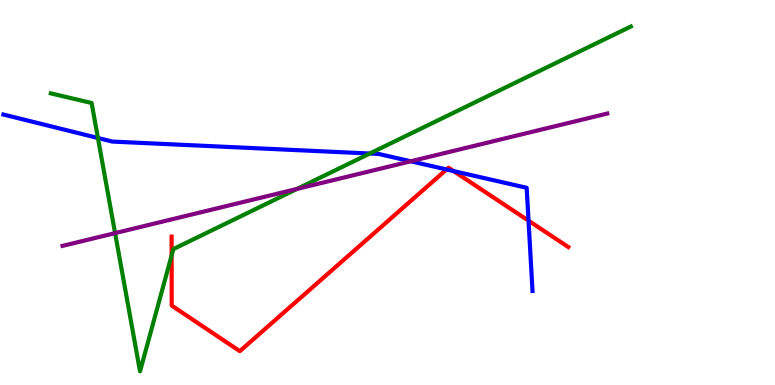[{'lines': ['blue', 'red'], 'intersections': [{'x': 5.76, 'y': 5.6}, {'x': 5.85, 'y': 5.56}, {'x': 6.82, 'y': 4.27}]}, {'lines': ['green', 'red'], 'intersections': [{'x': 2.21, 'y': 3.37}]}, {'lines': ['purple', 'red'], 'intersections': []}, {'lines': ['blue', 'green'], 'intersections': [{'x': 1.26, 'y': 6.42}, {'x': 4.77, 'y': 6.01}]}, {'lines': ['blue', 'purple'], 'intersections': [{'x': 5.3, 'y': 5.81}]}, {'lines': ['green', 'purple'], 'intersections': [{'x': 1.49, 'y': 3.94}, {'x': 3.83, 'y': 5.09}]}]